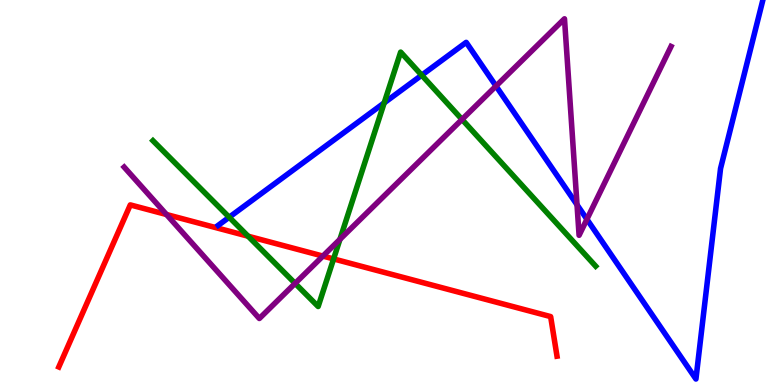[{'lines': ['blue', 'red'], 'intersections': []}, {'lines': ['green', 'red'], 'intersections': [{'x': 3.2, 'y': 3.86}, {'x': 4.3, 'y': 3.27}]}, {'lines': ['purple', 'red'], 'intersections': [{'x': 2.15, 'y': 4.43}, {'x': 4.17, 'y': 3.35}]}, {'lines': ['blue', 'green'], 'intersections': [{'x': 2.96, 'y': 4.36}, {'x': 4.96, 'y': 7.33}, {'x': 5.44, 'y': 8.05}]}, {'lines': ['blue', 'purple'], 'intersections': [{'x': 6.4, 'y': 7.77}, {'x': 7.45, 'y': 4.68}, {'x': 7.57, 'y': 4.31}]}, {'lines': ['green', 'purple'], 'intersections': [{'x': 3.81, 'y': 2.64}, {'x': 4.39, 'y': 3.78}, {'x': 5.96, 'y': 6.9}]}]